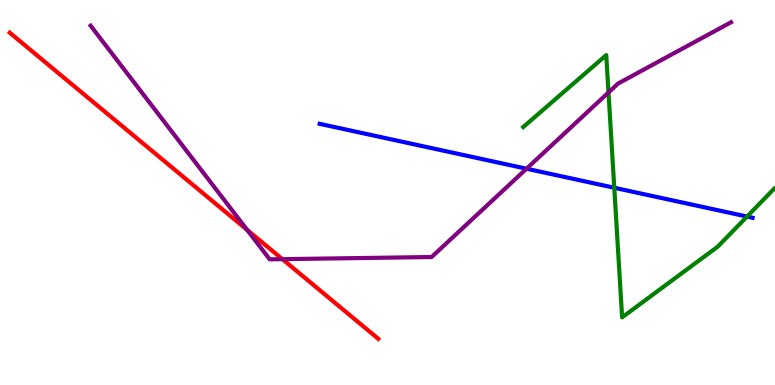[{'lines': ['blue', 'red'], 'intersections': []}, {'lines': ['green', 'red'], 'intersections': []}, {'lines': ['purple', 'red'], 'intersections': [{'x': 3.19, 'y': 4.03}, {'x': 3.64, 'y': 3.27}]}, {'lines': ['blue', 'green'], 'intersections': [{'x': 7.93, 'y': 5.12}, {'x': 9.64, 'y': 4.38}]}, {'lines': ['blue', 'purple'], 'intersections': [{'x': 6.79, 'y': 5.62}]}, {'lines': ['green', 'purple'], 'intersections': [{'x': 7.85, 'y': 7.6}]}]